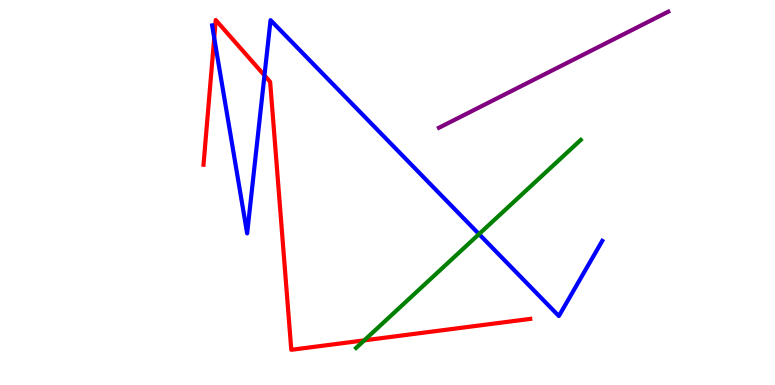[{'lines': ['blue', 'red'], 'intersections': [{'x': 2.76, 'y': 9.02}, {'x': 3.41, 'y': 8.04}]}, {'lines': ['green', 'red'], 'intersections': [{'x': 4.7, 'y': 1.16}]}, {'lines': ['purple', 'red'], 'intersections': []}, {'lines': ['blue', 'green'], 'intersections': [{'x': 6.18, 'y': 3.92}]}, {'lines': ['blue', 'purple'], 'intersections': []}, {'lines': ['green', 'purple'], 'intersections': []}]